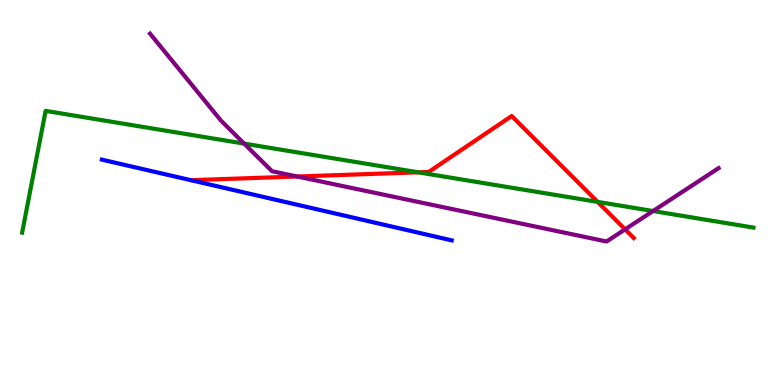[{'lines': ['blue', 'red'], 'intersections': []}, {'lines': ['green', 'red'], 'intersections': [{'x': 5.4, 'y': 5.52}, {'x': 7.71, 'y': 4.76}]}, {'lines': ['purple', 'red'], 'intersections': [{'x': 3.83, 'y': 5.42}, {'x': 8.07, 'y': 4.04}]}, {'lines': ['blue', 'green'], 'intersections': []}, {'lines': ['blue', 'purple'], 'intersections': []}, {'lines': ['green', 'purple'], 'intersections': [{'x': 3.15, 'y': 6.27}, {'x': 8.43, 'y': 4.52}]}]